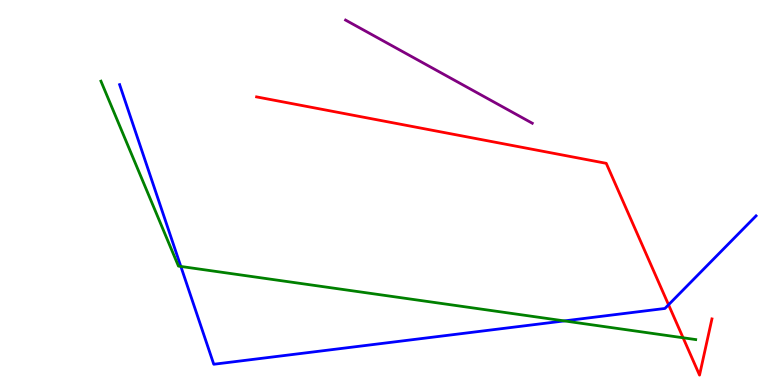[{'lines': ['blue', 'red'], 'intersections': [{'x': 8.63, 'y': 2.08}]}, {'lines': ['green', 'red'], 'intersections': [{'x': 8.81, 'y': 1.23}]}, {'lines': ['purple', 'red'], 'intersections': []}, {'lines': ['blue', 'green'], 'intersections': [{'x': 2.33, 'y': 3.08}, {'x': 7.28, 'y': 1.66}]}, {'lines': ['blue', 'purple'], 'intersections': []}, {'lines': ['green', 'purple'], 'intersections': []}]